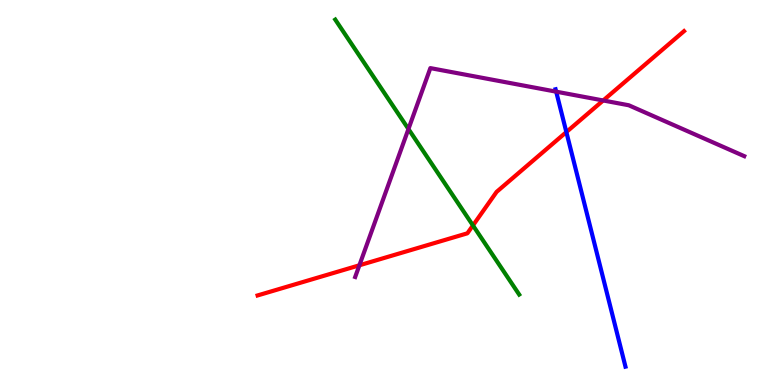[{'lines': ['blue', 'red'], 'intersections': [{'x': 7.31, 'y': 6.57}]}, {'lines': ['green', 'red'], 'intersections': [{'x': 6.1, 'y': 4.14}]}, {'lines': ['purple', 'red'], 'intersections': [{'x': 4.64, 'y': 3.11}, {'x': 7.78, 'y': 7.39}]}, {'lines': ['blue', 'green'], 'intersections': []}, {'lines': ['blue', 'purple'], 'intersections': [{'x': 7.18, 'y': 7.62}]}, {'lines': ['green', 'purple'], 'intersections': [{'x': 5.27, 'y': 6.65}]}]